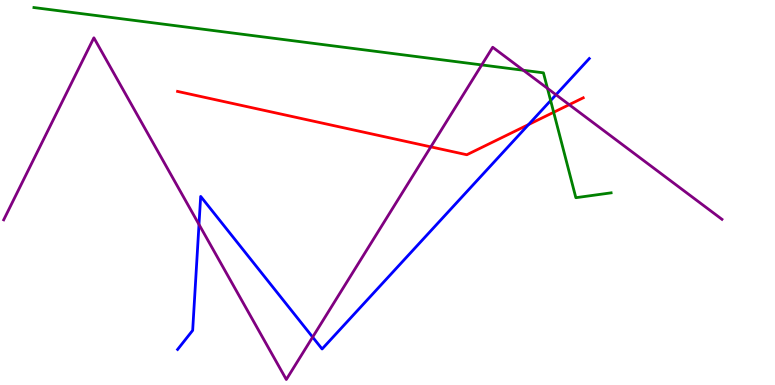[{'lines': ['blue', 'red'], 'intersections': [{'x': 6.82, 'y': 6.77}]}, {'lines': ['green', 'red'], 'intersections': [{'x': 7.14, 'y': 7.08}]}, {'lines': ['purple', 'red'], 'intersections': [{'x': 5.56, 'y': 6.19}, {'x': 7.34, 'y': 7.28}]}, {'lines': ['blue', 'green'], 'intersections': [{'x': 7.1, 'y': 7.39}]}, {'lines': ['blue', 'purple'], 'intersections': [{'x': 2.57, 'y': 4.17}, {'x': 4.03, 'y': 1.24}, {'x': 7.17, 'y': 7.54}]}, {'lines': ['green', 'purple'], 'intersections': [{'x': 6.22, 'y': 8.31}, {'x': 6.75, 'y': 8.18}, {'x': 7.06, 'y': 7.7}]}]